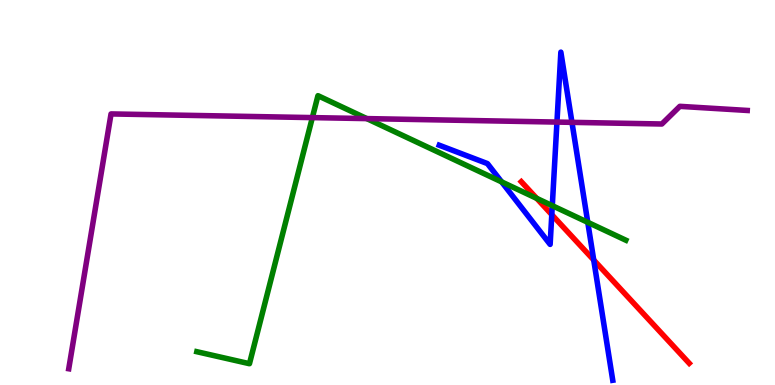[{'lines': ['blue', 'red'], 'intersections': [{'x': 7.12, 'y': 4.42}, {'x': 7.66, 'y': 3.25}]}, {'lines': ['green', 'red'], 'intersections': [{'x': 6.93, 'y': 4.85}]}, {'lines': ['purple', 'red'], 'intersections': []}, {'lines': ['blue', 'green'], 'intersections': [{'x': 6.47, 'y': 5.28}, {'x': 7.13, 'y': 4.66}, {'x': 7.58, 'y': 4.23}]}, {'lines': ['blue', 'purple'], 'intersections': [{'x': 7.19, 'y': 6.83}, {'x': 7.38, 'y': 6.82}]}, {'lines': ['green', 'purple'], 'intersections': [{'x': 4.03, 'y': 6.95}, {'x': 4.73, 'y': 6.92}]}]